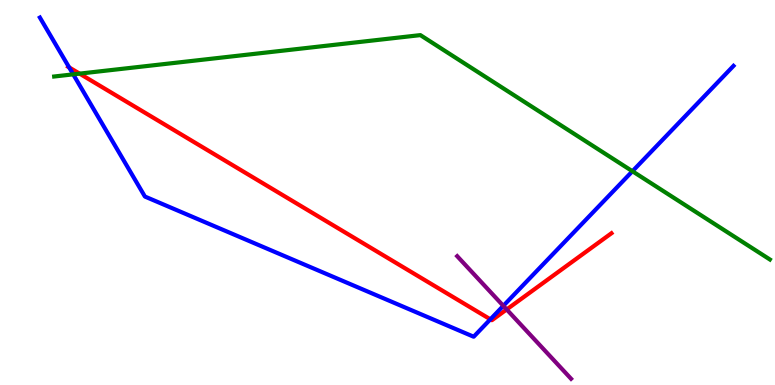[{'lines': ['blue', 'red'], 'intersections': [{'x': 0.892, 'y': 8.25}, {'x': 6.33, 'y': 1.71}]}, {'lines': ['green', 'red'], 'intersections': [{'x': 1.03, 'y': 8.09}]}, {'lines': ['purple', 'red'], 'intersections': [{'x': 6.54, 'y': 1.96}]}, {'lines': ['blue', 'green'], 'intersections': [{'x': 0.945, 'y': 8.07}, {'x': 8.16, 'y': 5.55}]}, {'lines': ['blue', 'purple'], 'intersections': [{'x': 6.49, 'y': 2.06}]}, {'lines': ['green', 'purple'], 'intersections': []}]